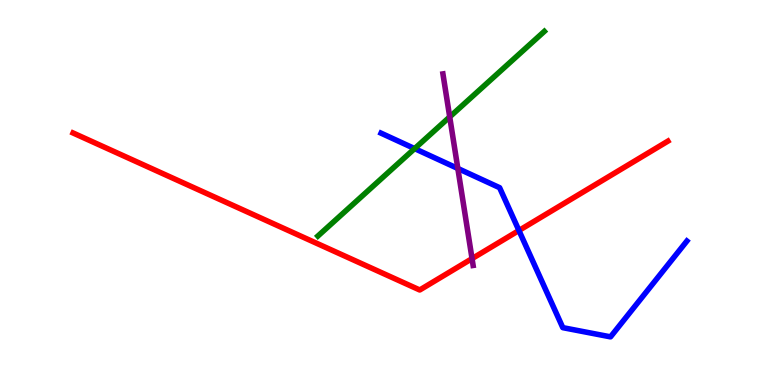[{'lines': ['blue', 'red'], 'intersections': [{'x': 6.7, 'y': 4.01}]}, {'lines': ['green', 'red'], 'intersections': []}, {'lines': ['purple', 'red'], 'intersections': [{'x': 6.09, 'y': 3.28}]}, {'lines': ['blue', 'green'], 'intersections': [{'x': 5.35, 'y': 6.14}]}, {'lines': ['blue', 'purple'], 'intersections': [{'x': 5.91, 'y': 5.62}]}, {'lines': ['green', 'purple'], 'intersections': [{'x': 5.8, 'y': 6.96}]}]